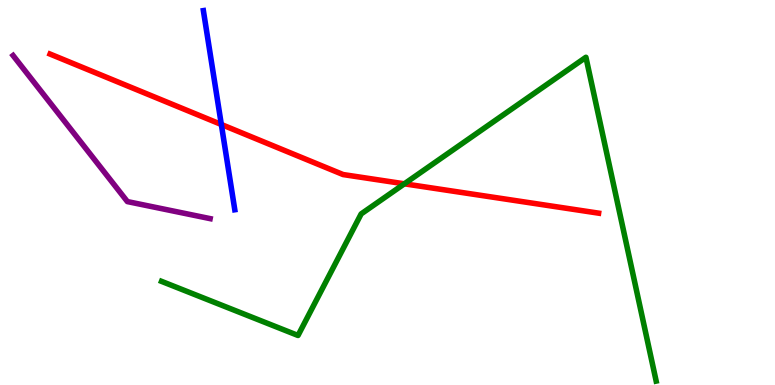[{'lines': ['blue', 'red'], 'intersections': [{'x': 2.86, 'y': 6.77}]}, {'lines': ['green', 'red'], 'intersections': [{'x': 5.22, 'y': 5.23}]}, {'lines': ['purple', 'red'], 'intersections': []}, {'lines': ['blue', 'green'], 'intersections': []}, {'lines': ['blue', 'purple'], 'intersections': []}, {'lines': ['green', 'purple'], 'intersections': []}]